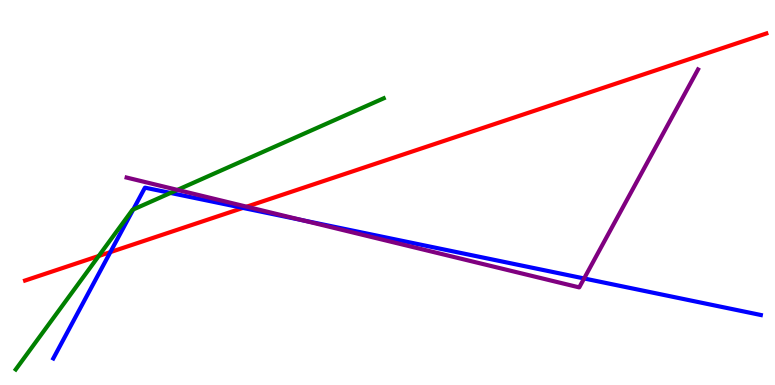[{'lines': ['blue', 'red'], 'intersections': [{'x': 1.42, 'y': 3.45}, {'x': 3.13, 'y': 4.6}]}, {'lines': ['green', 'red'], 'intersections': [{'x': 1.27, 'y': 3.35}]}, {'lines': ['purple', 'red'], 'intersections': [{'x': 3.18, 'y': 4.63}]}, {'lines': ['blue', 'green'], 'intersections': [{'x': 1.72, 'y': 4.56}, {'x': 2.2, 'y': 4.99}]}, {'lines': ['blue', 'purple'], 'intersections': [{'x': 3.9, 'y': 4.28}, {'x': 7.54, 'y': 2.77}]}, {'lines': ['green', 'purple'], 'intersections': [{'x': 2.29, 'y': 5.07}]}]